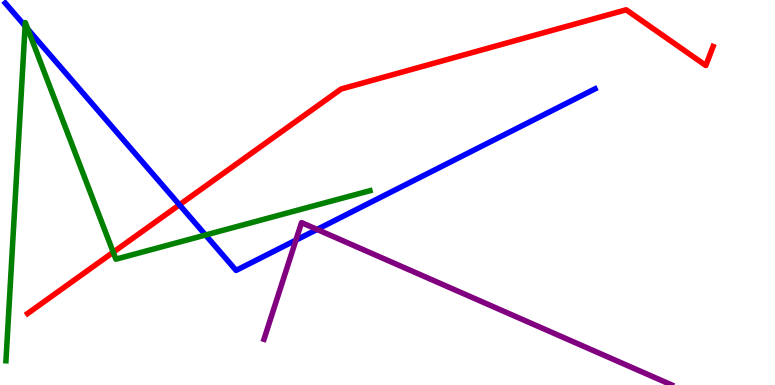[{'lines': ['blue', 'red'], 'intersections': [{'x': 2.32, 'y': 4.68}]}, {'lines': ['green', 'red'], 'intersections': [{'x': 1.46, 'y': 3.45}]}, {'lines': ['purple', 'red'], 'intersections': []}, {'lines': ['blue', 'green'], 'intersections': [{'x': 0.324, 'y': 9.32}, {'x': 0.359, 'y': 9.24}, {'x': 2.65, 'y': 3.9}]}, {'lines': ['blue', 'purple'], 'intersections': [{'x': 3.82, 'y': 3.76}, {'x': 4.09, 'y': 4.04}]}, {'lines': ['green', 'purple'], 'intersections': []}]